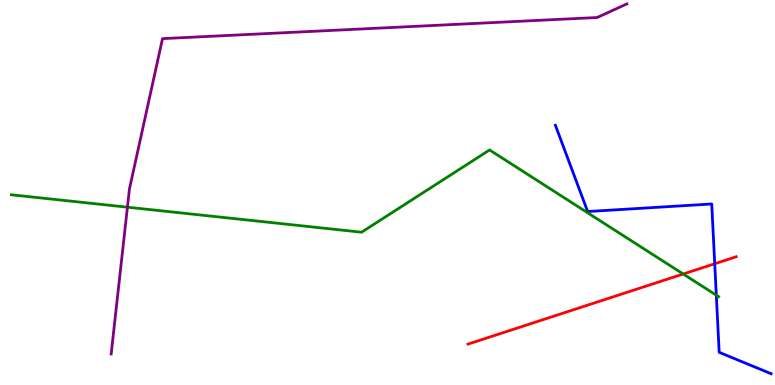[{'lines': ['blue', 'red'], 'intersections': [{'x': 9.22, 'y': 3.15}]}, {'lines': ['green', 'red'], 'intersections': [{'x': 8.82, 'y': 2.88}]}, {'lines': ['purple', 'red'], 'intersections': []}, {'lines': ['blue', 'green'], 'intersections': [{'x': 9.24, 'y': 2.33}]}, {'lines': ['blue', 'purple'], 'intersections': []}, {'lines': ['green', 'purple'], 'intersections': [{'x': 1.64, 'y': 4.62}]}]